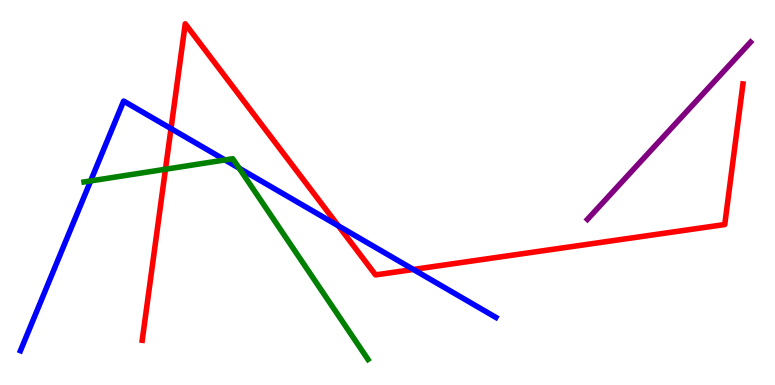[{'lines': ['blue', 'red'], 'intersections': [{'x': 2.21, 'y': 6.66}, {'x': 4.37, 'y': 4.13}, {'x': 5.33, 'y': 3.0}]}, {'lines': ['green', 'red'], 'intersections': [{'x': 2.14, 'y': 5.6}]}, {'lines': ['purple', 'red'], 'intersections': []}, {'lines': ['blue', 'green'], 'intersections': [{'x': 1.17, 'y': 5.3}, {'x': 2.9, 'y': 5.85}, {'x': 3.09, 'y': 5.63}]}, {'lines': ['blue', 'purple'], 'intersections': []}, {'lines': ['green', 'purple'], 'intersections': []}]